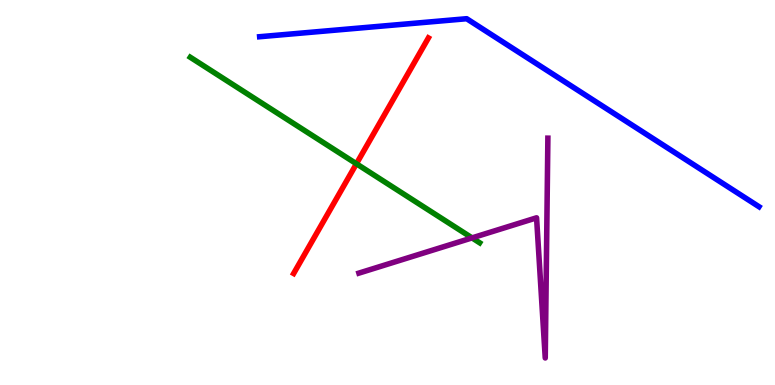[{'lines': ['blue', 'red'], 'intersections': []}, {'lines': ['green', 'red'], 'intersections': [{'x': 4.6, 'y': 5.75}]}, {'lines': ['purple', 'red'], 'intersections': []}, {'lines': ['blue', 'green'], 'intersections': []}, {'lines': ['blue', 'purple'], 'intersections': []}, {'lines': ['green', 'purple'], 'intersections': [{'x': 6.09, 'y': 3.82}]}]